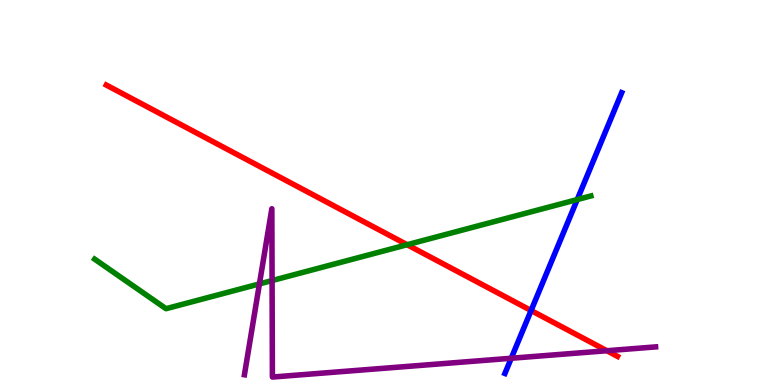[{'lines': ['blue', 'red'], 'intersections': [{'x': 6.85, 'y': 1.93}]}, {'lines': ['green', 'red'], 'intersections': [{'x': 5.25, 'y': 3.64}]}, {'lines': ['purple', 'red'], 'intersections': [{'x': 7.83, 'y': 0.89}]}, {'lines': ['blue', 'green'], 'intersections': [{'x': 7.45, 'y': 4.82}]}, {'lines': ['blue', 'purple'], 'intersections': [{'x': 6.6, 'y': 0.695}]}, {'lines': ['green', 'purple'], 'intersections': [{'x': 3.35, 'y': 2.63}, {'x': 3.51, 'y': 2.71}]}]